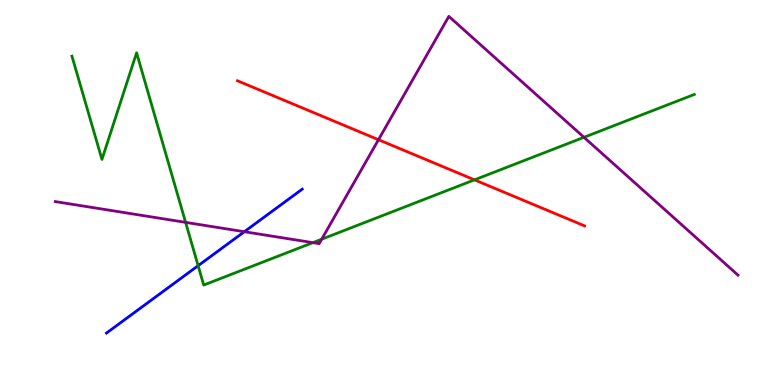[{'lines': ['blue', 'red'], 'intersections': []}, {'lines': ['green', 'red'], 'intersections': [{'x': 6.12, 'y': 5.33}]}, {'lines': ['purple', 'red'], 'intersections': [{'x': 4.88, 'y': 6.37}]}, {'lines': ['blue', 'green'], 'intersections': [{'x': 2.56, 'y': 3.1}]}, {'lines': ['blue', 'purple'], 'intersections': [{'x': 3.15, 'y': 3.98}]}, {'lines': ['green', 'purple'], 'intersections': [{'x': 2.39, 'y': 4.22}, {'x': 4.04, 'y': 3.7}, {'x': 4.15, 'y': 3.79}, {'x': 7.54, 'y': 6.43}]}]